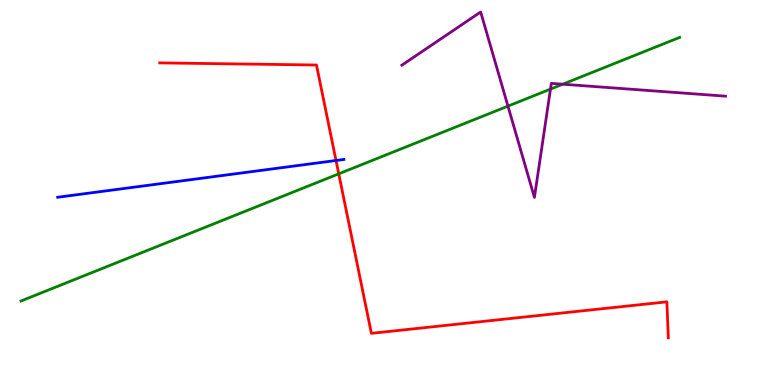[{'lines': ['blue', 'red'], 'intersections': [{'x': 4.34, 'y': 5.83}]}, {'lines': ['green', 'red'], 'intersections': [{'x': 4.37, 'y': 5.48}]}, {'lines': ['purple', 'red'], 'intersections': []}, {'lines': ['blue', 'green'], 'intersections': []}, {'lines': ['blue', 'purple'], 'intersections': []}, {'lines': ['green', 'purple'], 'intersections': [{'x': 6.55, 'y': 7.24}, {'x': 7.1, 'y': 7.69}, {'x': 7.26, 'y': 7.81}]}]